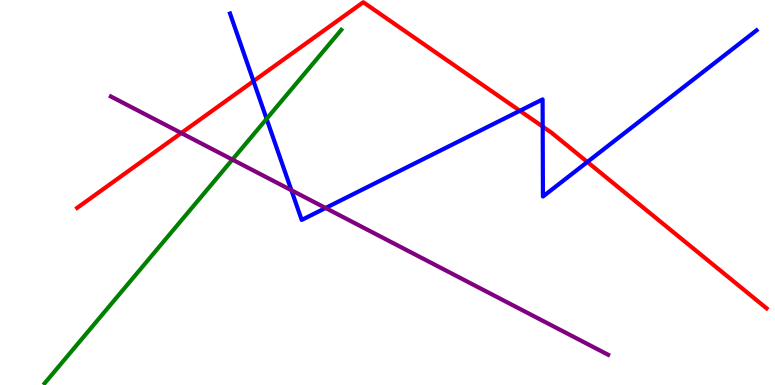[{'lines': ['blue', 'red'], 'intersections': [{'x': 3.27, 'y': 7.89}, {'x': 6.71, 'y': 7.12}, {'x': 7.0, 'y': 6.71}, {'x': 7.58, 'y': 5.79}]}, {'lines': ['green', 'red'], 'intersections': []}, {'lines': ['purple', 'red'], 'intersections': [{'x': 2.34, 'y': 6.54}]}, {'lines': ['blue', 'green'], 'intersections': [{'x': 3.44, 'y': 6.91}]}, {'lines': ['blue', 'purple'], 'intersections': [{'x': 3.76, 'y': 5.06}, {'x': 4.2, 'y': 4.6}]}, {'lines': ['green', 'purple'], 'intersections': [{'x': 3.0, 'y': 5.85}]}]